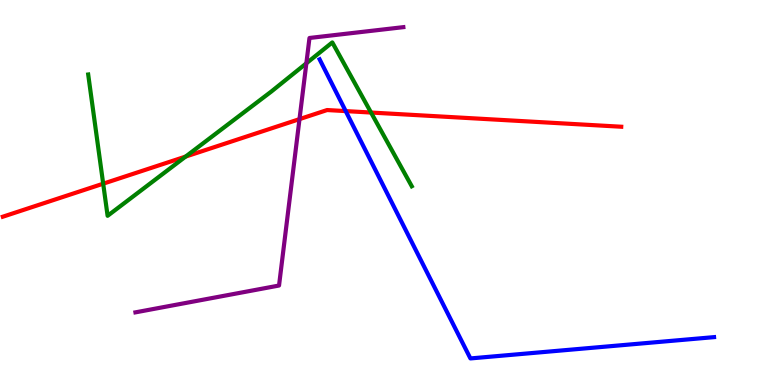[{'lines': ['blue', 'red'], 'intersections': [{'x': 4.46, 'y': 7.11}]}, {'lines': ['green', 'red'], 'intersections': [{'x': 1.33, 'y': 5.23}, {'x': 2.4, 'y': 5.93}, {'x': 4.79, 'y': 7.08}]}, {'lines': ['purple', 'red'], 'intersections': [{'x': 3.86, 'y': 6.91}]}, {'lines': ['blue', 'green'], 'intersections': []}, {'lines': ['blue', 'purple'], 'intersections': []}, {'lines': ['green', 'purple'], 'intersections': [{'x': 3.95, 'y': 8.36}]}]